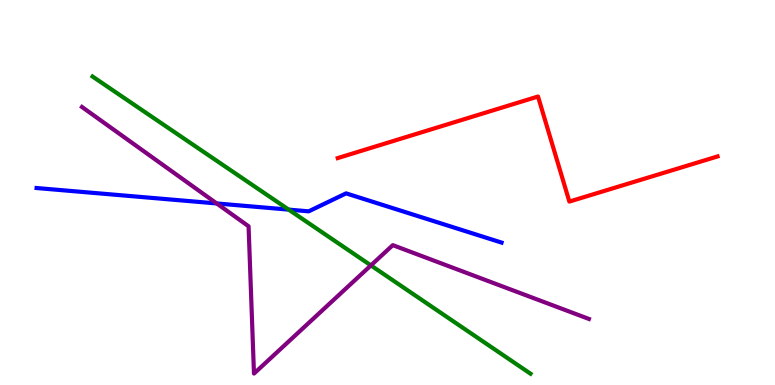[{'lines': ['blue', 'red'], 'intersections': []}, {'lines': ['green', 'red'], 'intersections': []}, {'lines': ['purple', 'red'], 'intersections': []}, {'lines': ['blue', 'green'], 'intersections': [{'x': 3.73, 'y': 4.56}]}, {'lines': ['blue', 'purple'], 'intersections': [{'x': 2.8, 'y': 4.72}]}, {'lines': ['green', 'purple'], 'intersections': [{'x': 4.79, 'y': 3.11}]}]